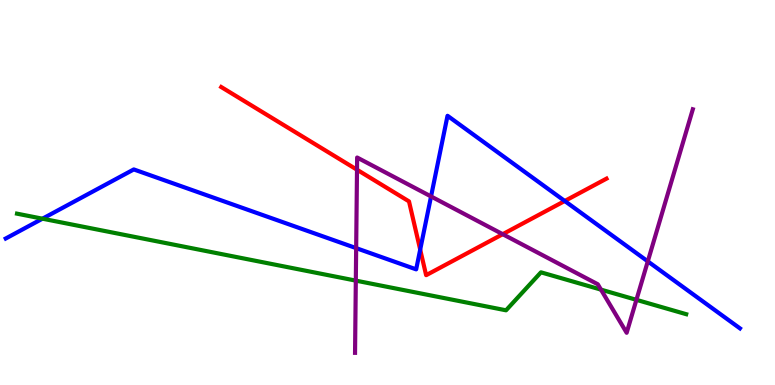[{'lines': ['blue', 'red'], 'intersections': [{'x': 5.42, 'y': 3.52}, {'x': 7.29, 'y': 4.78}]}, {'lines': ['green', 'red'], 'intersections': []}, {'lines': ['purple', 'red'], 'intersections': [{'x': 4.61, 'y': 5.59}, {'x': 6.49, 'y': 3.92}]}, {'lines': ['blue', 'green'], 'intersections': [{'x': 0.548, 'y': 4.32}]}, {'lines': ['blue', 'purple'], 'intersections': [{'x': 4.6, 'y': 3.56}, {'x': 5.56, 'y': 4.9}, {'x': 8.36, 'y': 3.21}]}, {'lines': ['green', 'purple'], 'intersections': [{'x': 4.59, 'y': 2.71}, {'x': 7.75, 'y': 2.48}, {'x': 8.21, 'y': 2.21}]}]